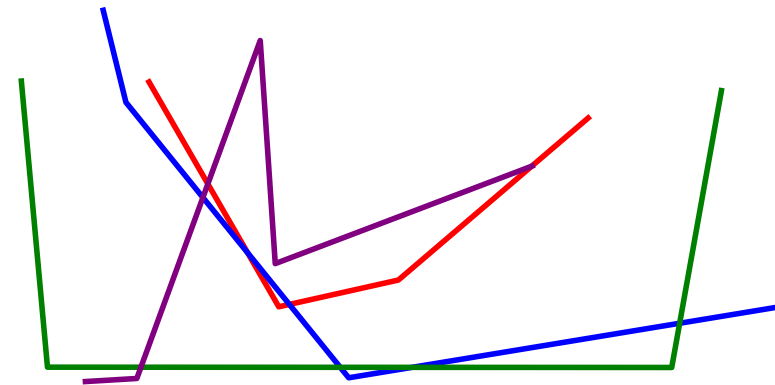[{'lines': ['blue', 'red'], 'intersections': [{'x': 3.2, 'y': 3.43}, {'x': 3.73, 'y': 2.09}]}, {'lines': ['green', 'red'], 'intersections': []}, {'lines': ['purple', 'red'], 'intersections': [{'x': 2.68, 'y': 5.22}, {'x': 6.86, 'y': 5.68}]}, {'lines': ['blue', 'green'], 'intersections': [{'x': 4.39, 'y': 0.459}, {'x': 5.32, 'y': 0.458}, {'x': 8.77, 'y': 1.6}]}, {'lines': ['blue', 'purple'], 'intersections': [{'x': 2.62, 'y': 4.87}]}, {'lines': ['green', 'purple'], 'intersections': [{'x': 1.82, 'y': 0.462}]}]